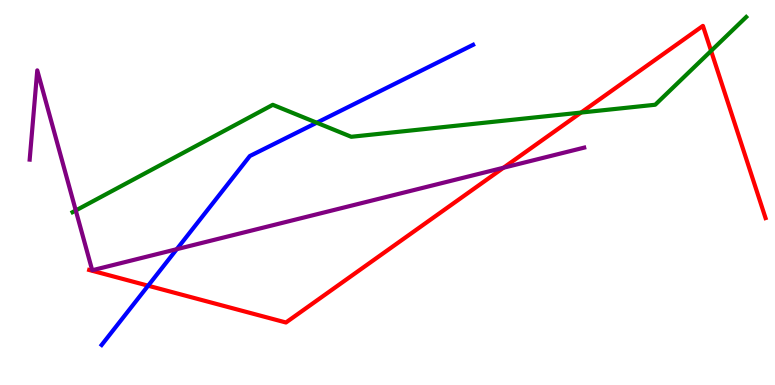[{'lines': ['blue', 'red'], 'intersections': [{'x': 1.91, 'y': 2.58}]}, {'lines': ['green', 'red'], 'intersections': [{'x': 7.5, 'y': 7.08}, {'x': 9.18, 'y': 8.68}]}, {'lines': ['purple', 'red'], 'intersections': [{'x': 6.5, 'y': 5.64}]}, {'lines': ['blue', 'green'], 'intersections': [{'x': 4.09, 'y': 6.81}]}, {'lines': ['blue', 'purple'], 'intersections': [{'x': 2.28, 'y': 3.53}]}, {'lines': ['green', 'purple'], 'intersections': [{'x': 0.978, 'y': 4.53}]}]